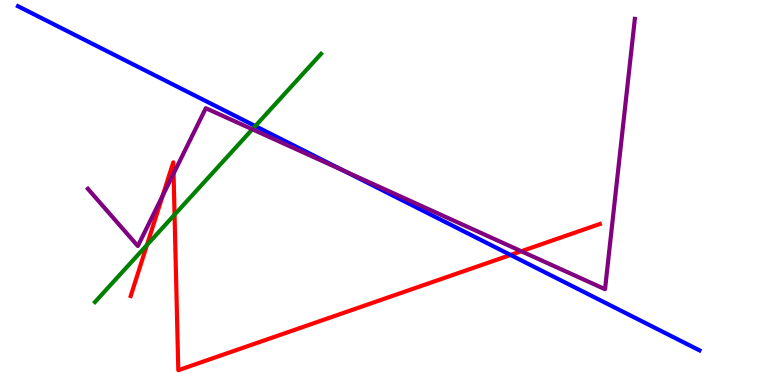[{'lines': ['blue', 'red'], 'intersections': [{'x': 6.59, 'y': 3.38}]}, {'lines': ['green', 'red'], 'intersections': [{'x': 1.9, 'y': 3.64}, {'x': 2.25, 'y': 4.42}]}, {'lines': ['purple', 'red'], 'intersections': [{'x': 2.1, 'y': 4.92}, {'x': 2.24, 'y': 5.49}, {'x': 6.73, 'y': 3.47}]}, {'lines': ['blue', 'green'], 'intersections': [{'x': 3.29, 'y': 6.73}]}, {'lines': ['blue', 'purple'], 'intersections': [{'x': 4.44, 'y': 5.56}]}, {'lines': ['green', 'purple'], 'intersections': [{'x': 3.26, 'y': 6.64}]}]